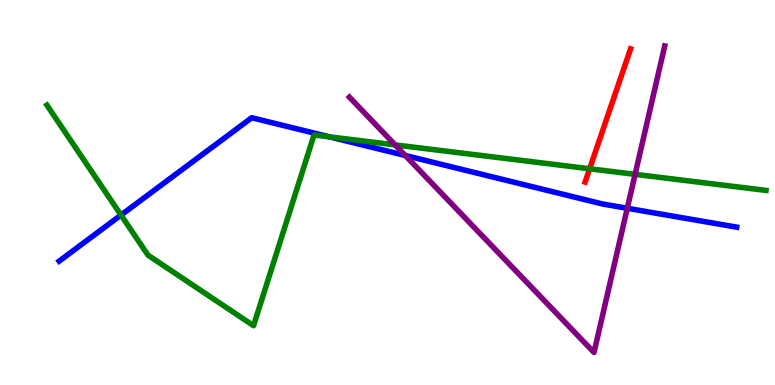[{'lines': ['blue', 'red'], 'intersections': []}, {'lines': ['green', 'red'], 'intersections': [{'x': 7.61, 'y': 5.62}]}, {'lines': ['purple', 'red'], 'intersections': []}, {'lines': ['blue', 'green'], 'intersections': [{'x': 1.56, 'y': 4.41}, {'x': 4.25, 'y': 6.45}]}, {'lines': ['blue', 'purple'], 'intersections': [{'x': 5.23, 'y': 5.96}, {'x': 8.09, 'y': 4.59}]}, {'lines': ['green', 'purple'], 'intersections': [{'x': 5.1, 'y': 6.24}, {'x': 8.19, 'y': 5.47}]}]